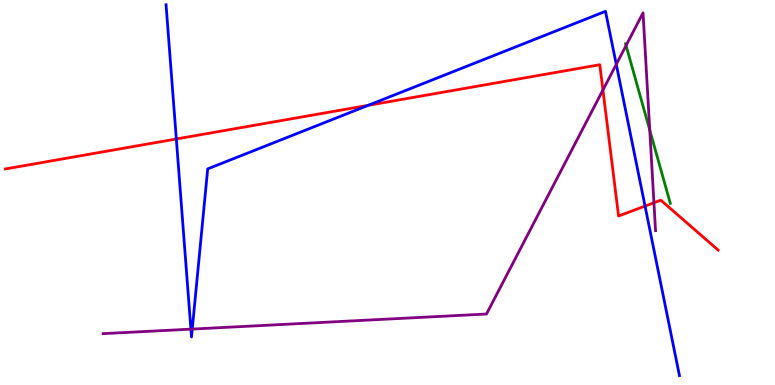[{'lines': ['blue', 'red'], 'intersections': [{'x': 2.28, 'y': 6.39}, {'x': 4.75, 'y': 7.26}, {'x': 8.32, 'y': 4.65}]}, {'lines': ['green', 'red'], 'intersections': []}, {'lines': ['purple', 'red'], 'intersections': [{'x': 7.78, 'y': 7.66}, {'x': 8.44, 'y': 4.73}]}, {'lines': ['blue', 'green'], 'intersections': []}, {'lines': ['blue', 'purple'], 'intersections': [{'x': 2.46, 'y': 1.45}, {'x': 2.48, 'y': 1.45}, {'x': 7.95, 'y': 8.33}]}, {'lines': ['green', 'purple'], 'intersections': [{'x': 8.08, 'y': 8.82}, {'x': 8.38, 'y': 6.62}]}]